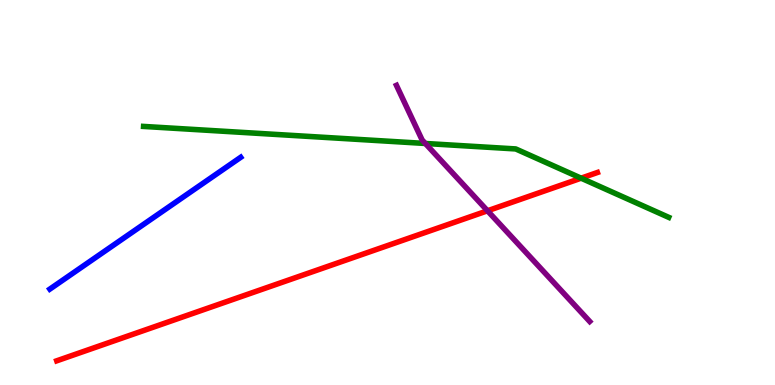[{'lines': ['blue', 'red'], 'intersections': []}, {'lines': ['green', 'red'], 'intersections': [{'x': 7.5, 'y': 5.37}]}, {'lines': ['purple', 'red'], 'intersections': [{'x': 6.29, 'y': 4.53}]}, {'lines': ['blue', 'green'], 'intersections': []}, {'lines': ['blue', 'purple'], 'intersections': []}, {'lines': ['green', 'purple'], 'intersections': [{'x': 5.49, 'y': 6.27}]}]